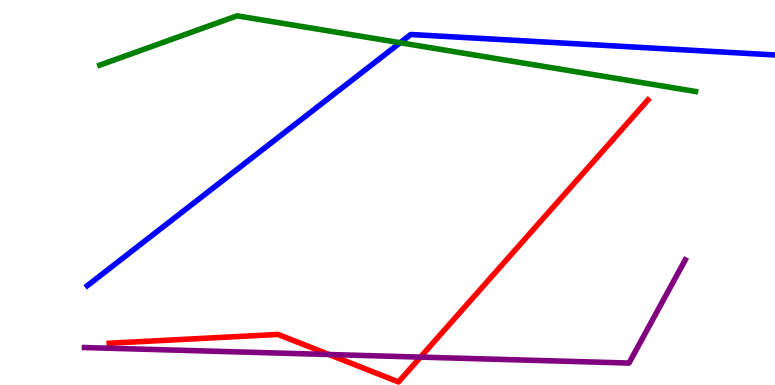[{'lines': ['blue', 'red'], 'intersections': []}, {'lines': ['green', 'red'], 'intersections': []}, {'lines': ['purple', 'red'], 'intersections': [{'x': 4.25, 'y': 0.792}, {'x': 5.43, 'y': 0.724}]}, {'lines': ['blue', 'green'], 'intersections': [{'x': 5.16, 'y': 8.89}]}, {'lines': ['blue', 'purple'], 'intersections': []}, {'lines': ['green', 'purple'], 'intersections': []}]